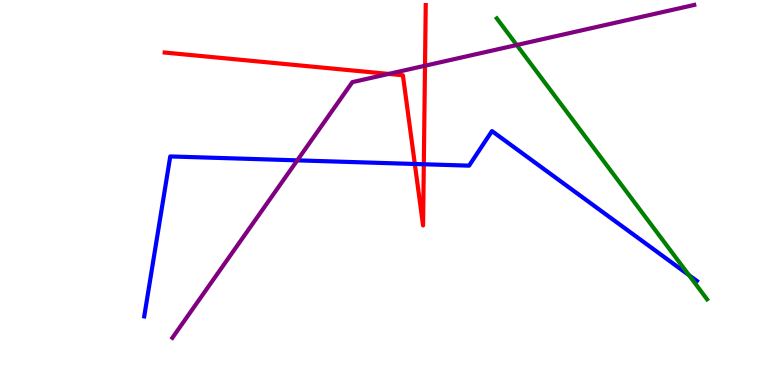[{'lines': ['blue', 'red'], 'intersections': [{'x': 5.35, 'y': 5.74}, {'x': 5.47, 'y': 5.73}]}, {'lines': ['green', 'red'], 'intersections': []}, {'lines': ['purple', 'red'], 'intersections': [{'x': 5.02, 'y': 8.08}, {'x': 5.48, 'y': 8.29}]}, {'lines': ['blue', 'green'], 'intersections': [{'x': 8.89, 'y': 2.85}]}, {'lines': ['blue', 'purple'], 'intersections': [{'x': 3.84, 'y': 5.83}]}, {'lines': ['green', 'purple'], 'intersections': [{'x': 6.67, 'y': 8.83}]}]